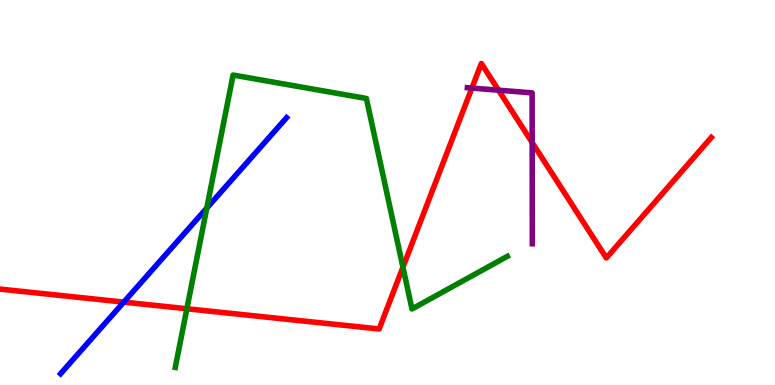[{'lines': ['blue', 'red'], 'intersections': [{'x': 1.6, 'y': 2.15}]}, {'lines': ['green', 'red'], 'intersections': [{'x': 2.41, 'y': 1.98}, {'x': 5.2, 'y': 3.06}]}, {'lines': ['purple', 'red'], 'intersections': [{'x': 6.09, 'y': 7.71}, {'x': 6.43, 'y': 7.66}, {'x': 6.87, 'y': 6.3}]}, {'lines': ['blue', 'green'], 'intersections': [{'x': 2.67, 'y': 4.59}]}, {'lines': ['blue', 'purple'], 'intersections': []}, {'lines': ['green', 'purple'], 'intersections': []}]